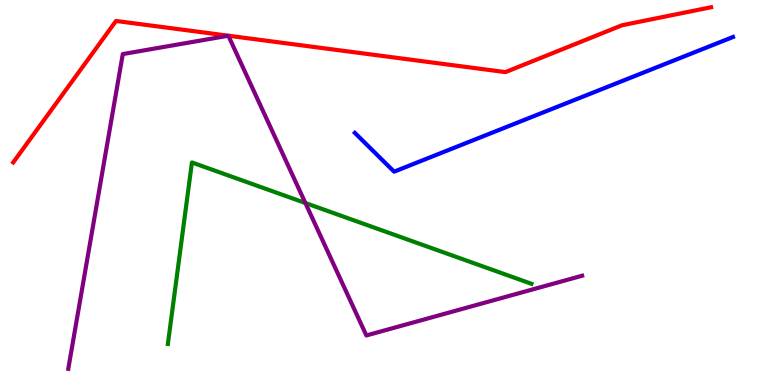[{'lines': ['blue', 'red'], 'intersections': []}, {'lines': ['green', 'red'], 'intersections': []}, {'lines': ['purple', 'red'], 'intersections': []}, {'lines': ['blue', 'green'], 'intersections': []}, {'lines': ['blue', 'purple'], 'intersections': []}, {'lines': ['green', 'purple'], 'intersections': [{'x': 3.94, 'y': 4.73}]}]